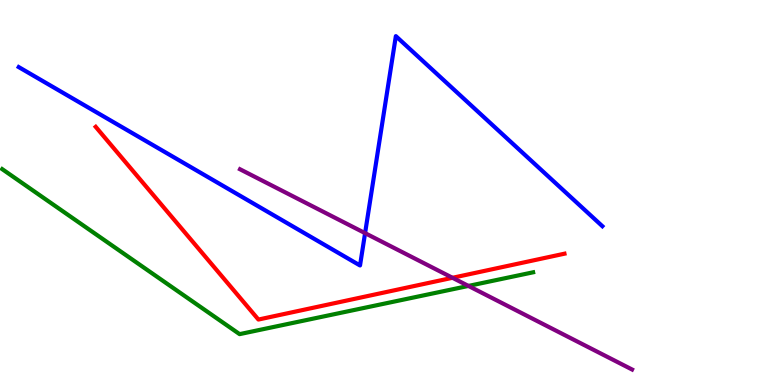[{'lines': ['blue', 'red'], 'intersections': []}, {'lines': ['green', 'red'], 'intersections': []}, {'lines': ['purple', 'red'], 'intersections': [{'x': 5.84, 'y': 2.78}]}, {'lines': ['blue', 'green'], 'intersections': []}, {'lines': ['blue', 'purple'], 'intersections': [{'x': 4.71, 'y': 3.94}]}, {'lines': ['green', 'purple'], 'intersections': [{'x': 6.04, 'y': 2.57}]}]